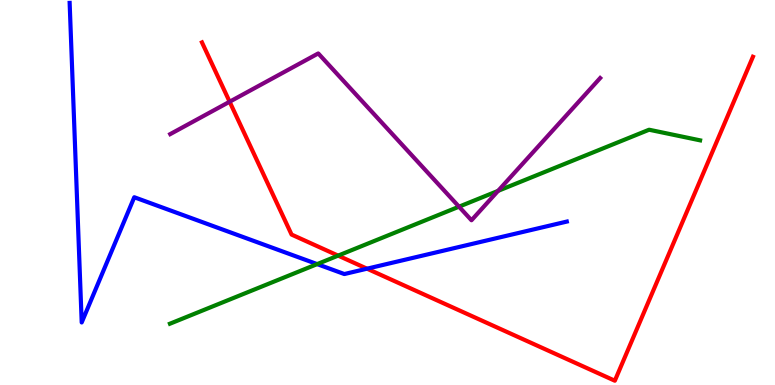[{'lines': ['blue', 'red'], 'intersections': [{'x': 4.74, 'y': 3.02}]}, {'lines': ['green', 'red'], 'intersections': [{'x': 4.36, 'y': 3.36}]}, {'lines': ['purple', 'red'], 'intersections': [{'x': 2.96, 'y': 7.36}]}, {'lines': ['blue', 'green'], 'intersections': [{'x': 4.09, 'y': 3.14}]}, {'lines': ['blue', 'purple'], 'intersections': []}, {'lines': ['green', 'purple'], 'intersections': [{'x': 5.92, 'y': 4.63}, {'x': 6.43, 'y': 5.04}]}]